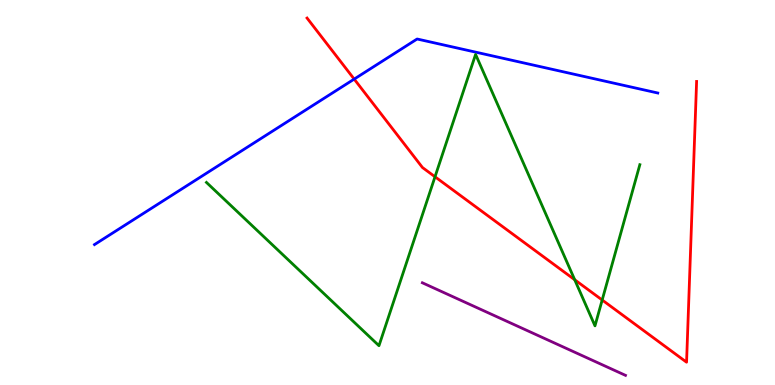[{'lines': ['blue', 'red'], 'intersections': [{'x': 4.57, 'y': 7.95}]}, {'lines': ['green', 'red'], 'intersections': [{'x': 5.61, 'y': 5.41}, {'x': 7.42, 'y': 2.73}, {'x': 7.77, 'y': 2.21}]}, {'lines': ['purple', 'red'], 'intersections': []}, {'lines': ['blue', 'green'], 'intersections': []}, {'lines': ['blue', 'purple'], 'intersections': []}, {'lines': ['green', 'purple'], 'intersections': []}]